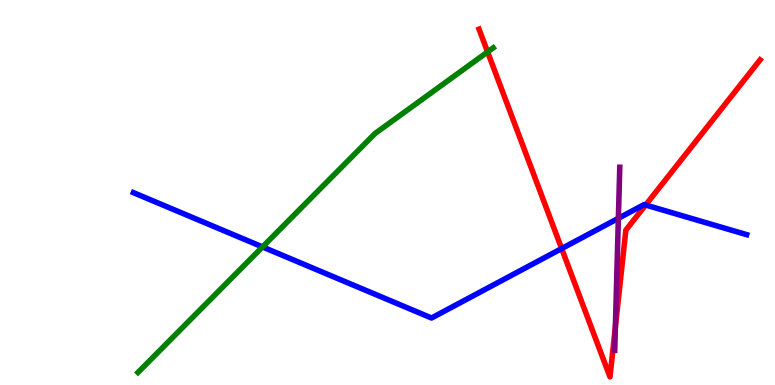[{'lines': ['blue', 'red'], 'intersections': [{'x': 7.25, 'y': 3.54}, {'x': 8.33, 'y': 4.68}]}, {'lines': ['green', 'red'], 'intersections': [{'x': 6.29, 'y': 8.65}]}, {'lines': ['purple', 'red'], 'intersections': [{'x': 7.94, 'y': 1.51}]}, {'lines': ['blue', 'green'], 'intersections': [{'x': 3.39, 'y': 3.59}]}, {'lines': ['blue', 'purple'], 'intersections': [{'x': 7.98, 'y': 4.33}]}, {'lines': ['green', 'purple'], 'intersections': []}]